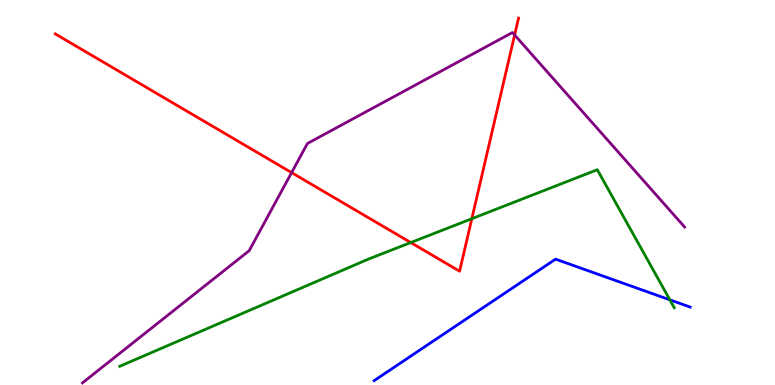[{'lines': ['blue', 'red'], 'intersections': []}, {'lines': ['green', 'red'], 'intersections': [{'x': 5.3, 'y': 3.7}, {'x': 6.09, 'y': 4.32}]}, {'lines': ['purple', 'red'], 'intersections': [{'x': 3.76, 'y': 5.52}, {'x': 6.64, 'y': 9.09}]}, {'lines': ['blue', 'green'], 'intersections': [{'x': 8.64, 'y': 2.21}]}, {'lines': ['blue', 'purple'], 'intersections': []}, {'lines': ['green', 'purple'], 'intersections': []}]